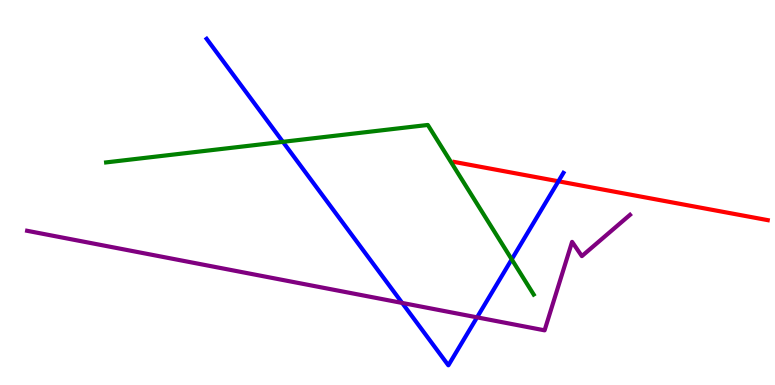[{'lines': ['blue', 'red'], 'intersections': [{'x': 7.21, 'y': 5.29}]}, {'lines': ['green', 'red'], 'intersections': []}, {'lines': ['purple', 'red'], 'intersections': []}, {'lines': ['blue', 'green'], 'intersections': [{'x': 3.65, 'y': 6.32}, {'x': 6.6, 'y': 3.26}]}, {'lines': ['blue', 'purple'], 'intersections': [{'x': 5.19, 'y': 2.13}, {'x': 6.16, 'y': 1.76}]}, {'lines': ['green', 'purple'], 'intersections': []}]